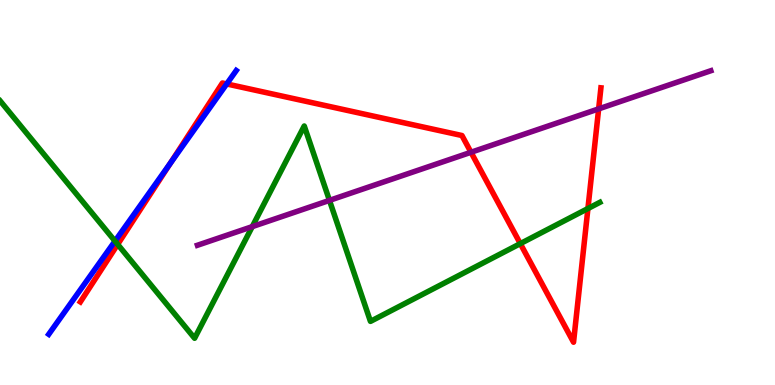[{'lines': ['blue', 'red'], 'intersections': [{'x': 2.2, 'y': 5.76}, {'x': 2.93, 'y': 7.82}]}, {'lines': ['green', 'red'], 'intersections': [{'x': 1.52, 'y': 3.65}, {'x': 6.71, 'y': 3.67}, {'x': 7.59, 'y': 4.58}]}, {'lines': ['purple', 'red'], 'intersections': [{'x': 6.08, 'y': 6.04}, {'x': 7.72, 'y': 7.17}]}, {'lines': ['blue', 'green'], 'intersections': [{'x': 1.48, 'y': 3.74}]}, {'lines': ['blue', 'purple'], 'intersections': []}, {'lines': ['green', 'purple'], 'intersections': [{'x': 3.26, 'y': 4.11}, {'x': 4.25, 'y': 4.8}]}]